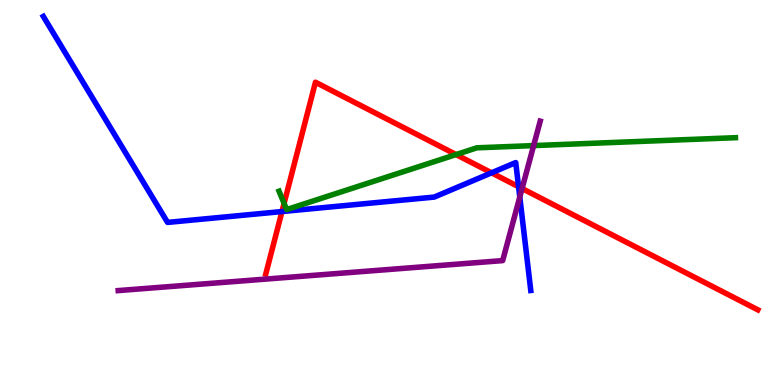[{'lines': ['blue', 'red'], 'intersections': [{'x': 3.64, 'y': 4.51}, {'x': 6.34, 'y': 5.51}, {'x': 6.69, 'y': 5.15}]}, {'lines': ['green', 'red'], 'intersections': [{'x': 3.67, 'y': 4.72}, {'x': 5.88, 'y': 5.99}]}, {'lines': ['purple', 'red'], 'intersections': [{'x': 6.74, 'y': 5.1}]}, {'lines': ['blue', 'green'], 'intersections': []}, {'lines': ['blue', 'purple'], 'intersections': [{'x': 6.71, 'y': 4.88}]}, {'lines': ['green', 'purple'], 'intersections': [{'x': 6.89, 'y': 6.22}]}]